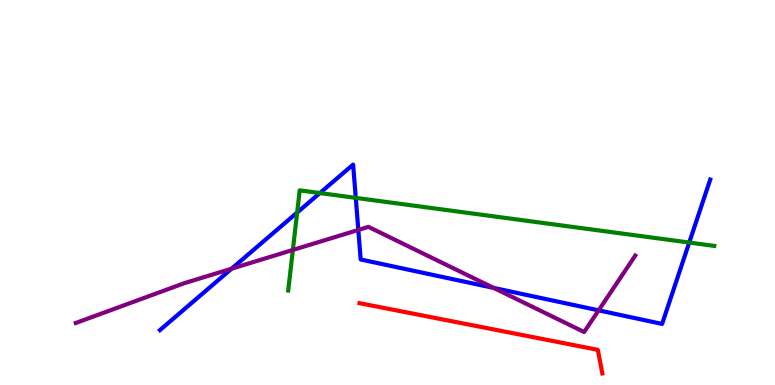[{'lines': ['blue', 'red'], 'intersections': []}, {'lines': ['green', 'red'], 'intersections': []}, {'lines': ['purple', 'red'], 'intersections': []}, {'lines': ['blue', 'green'], 'intersections': [{'x': 3.83, 'y': 4.48}, {'x': 4.13, 'y': 4.99}, {'x': 4.59, 'y': 4.86}, {'x': 8.89, 'y': 3.7}]}, {'lines': ['blue', 'purple'], 'intersections': [{'x': 2.99, 'y': 3.02}, {'x': 4.62, 'y': 4.03}, {'x': 6.37, 'y': 2.52}, {'x': 7.72, 'y': 1.94}]}, {'lines': ['green', 'purple'], 'intersections': [{'x': 3.78, 'y': 3.51}]}]